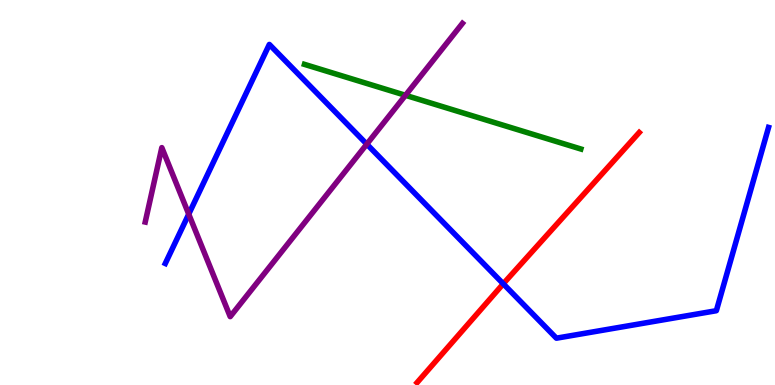[{'lines': ['blue', 'red'], 'intersections': [{'x': 6.49, 'y': 2.63}]}, {'lines': ['green', 'red'], 'intersections': []}, {'lines': ['purple', 'red'], 'intersections': []}, {'lines': ['blue', 'green'], 'intersections': []}, {'lines': ['blue', 'purple'], 'intersections': [{'x': 2.44, 'y': 4.44}, {'x': 4.73, 'y': 6.26}]}, {'lines': ['green', 'purple'], 'intersections': [{'x': 5.23, 'y': 7.52}]}]